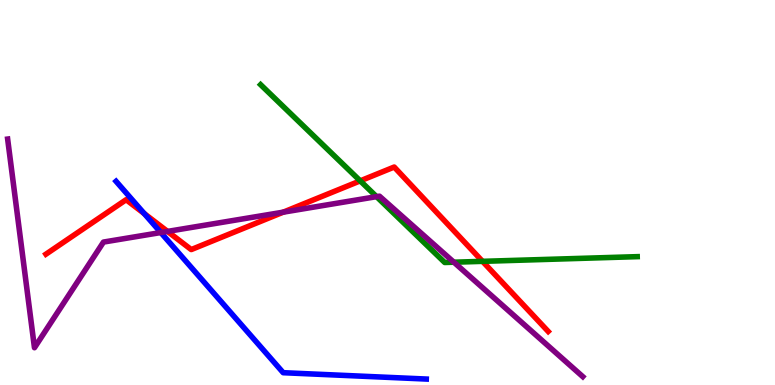[{'lines': ['blue', 'red'], 'intersections': [{'x': 1.86, 'y': 4.45}]}, {'lines': ['green', 'red'], 'intersections': [{'x': 4.65, 'y': 5.3}, {'x': 6.23, 'y': 3.21}]}, {'lines': ['purple', 'red'], 'intersections': [{'x': 2.16, 'y': 3.99}, {'x': 3.65, 'y': 4.49}]}, {'lines': ['blue', 'green'], 'intersections': []}, {'lines': ['blue', 'purple'], 'intersections': [{'x': 2.07, 'y': 3.96}]}, {'lines': ['green', 'purple'], 'intersections': [{'x': 4.86, 'y': 4.89}, {'x': 5.86, 'y': 3.19}]}]